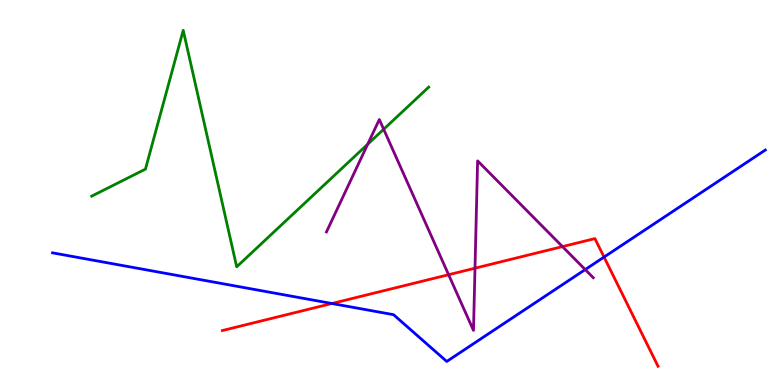[{'lines': ['blue', 'red'], 'intersections': [{'x': 4.28, 'y': 2.12}, {'x': 7.79, 'y': 3.32}]}, {'lines': ['green', 'red'], 'intersections': []}, {'lines': ['purple', 'red'], 'intersections': [{'x': 5.79, 'y': 2.86}, {'x': 6.13, 'y': 3.03}, {'x': 7.26, 'y': 3.59}]}, {'lines': ['blue', 'green'], 'intersections': []}, {'lines': ['blue', 'purple'], 'intersections': [{'x': 7.55, 'y': 3.0}]}, {'lines': ['green', 'purple'], 'intersections': [{'x': 4.74, 'y': 6.25}, {'x': 4.95, 'y': 6.64}]}]